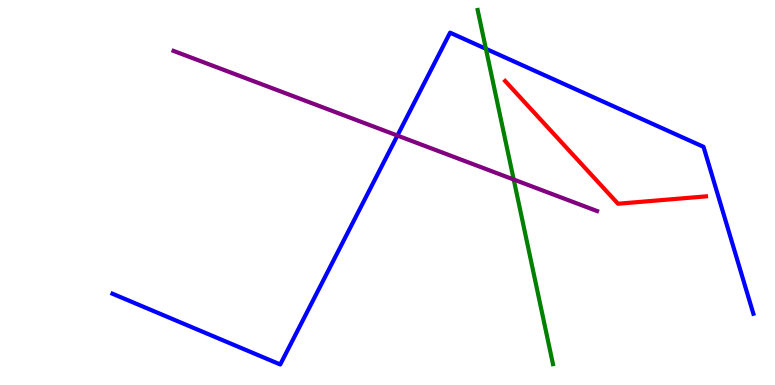[{'lines': ['blue', 'red'], 'intersections': []}, {'lines': ['green', 'red'], 'intersections': []}, {'lines': ['purple', 'red'], 'intersections': []}, {'lines': ['blue', 'green'], 'intersections': [{'x': 6.27, 'y': 8.73}]}, {'lines': ['blue', 'purple'], 'intersections': [{'x': 5.13, 'y': 6.48}]}, {'lines': ['green', 'purple'], 'intersections': [{'x': 6.63, 'y': 5.34}]}]